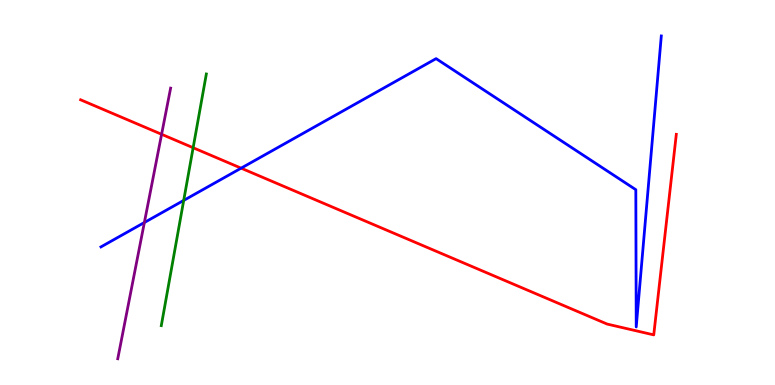[{'lines': ['blue', 'red'], 'intersections': [{'x': 3.11, 'y': 5.63}]}, {'lines': ['green', 'red'], 'intersections': [{'x': 2.49, 'y': 6.16}]}, {'lines': ['purple', 'red'], 'intersections': [{'x': 2.09, 'y': 6.51}]}, {'lines': ['blue', 'green'], 'intersections': [{'x': 2.37, 'y': 4.79}]}, {'lines': ['blue', 'purple'], 'intersections': [{'x': 1.86, 'y': 4.22}]}, {'lines': ['green', 'purple'], 'intersections': []}]